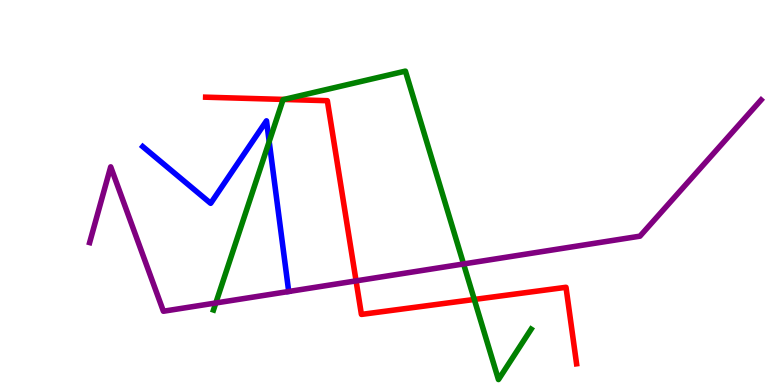[{'lines': ['blue', 'red'], 'intersections': []}, {'lines': ['green', 'red'], 'intersections': [{'x': 3.66, 'y': 7.42}, {'x': 6.12, 'y': 2.22}]}, {'lines': ['purple', 'red'], 'intersections': [{'x': 4.59, 'y': 2.7}]}, {'lines': ['blue', 'green'], 'intersections': [{'x': 3.47, 'y': 6.32}]}, {'lines': ['blue', 'purple'], 'intersections': []}, {'lines': ['green', 'purple'], 'intersections': [{'x': 2.78, 'y': 2.13}, {'x': 5.98, 'y': 3.14}]}]